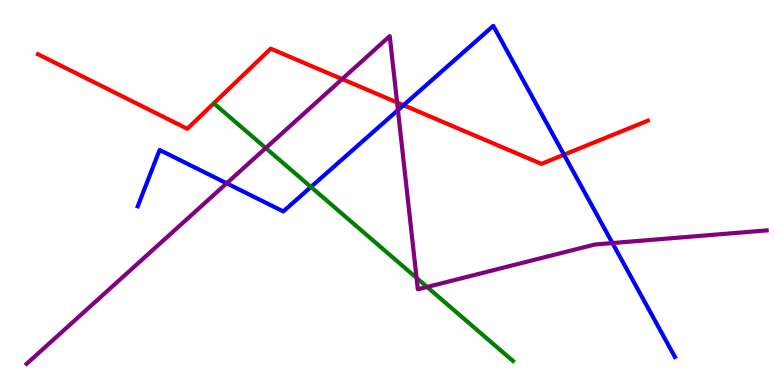[{'lines': ['blue', 'red'], 'intersections': [{'x': 5.21, 'y': 7.27}, {'x': 7.28, 'y': 5.98}]}, {'lines': ['green', 'red'], 'intersections': []}, {'lines': ['purple', 'red'], 'intersections': [{'x': 4.41, 'y': 7.95}, {'x': 5.12, 'y': 7.34}]}, {'lines': ['blue', 'green'], 'intersections': [{'x': 4.01, 'y': 5.14}]}, {'lines': ['blue', 'purple'], 'intersections': [{'x': 2.92, 'y': 5.24}, {'x': 5.13, 'y': 7.14}, {'x': 7.9, 'y': 3.69}]}, {'lines': ['green', 'purple'], 'intersections': [{'x': 3.43, 'y': 6.15}, {'x': 5.37, 'y': 2.78}, {'x': 5.51, 'y': 2.55}]}]